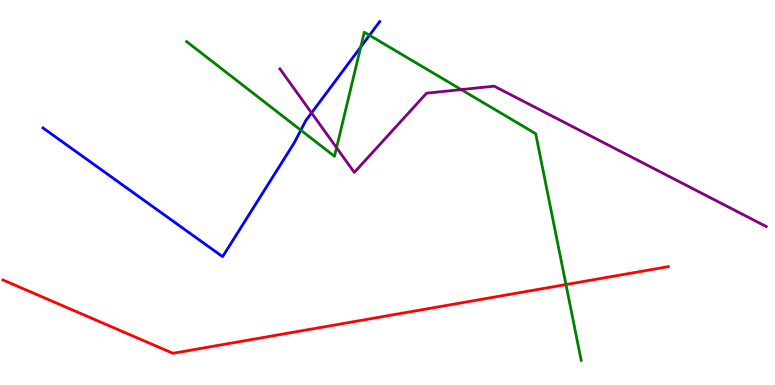[{'lines': ['blue', 'red'], 'intersections': []}, {'lines': ['green', 'red'], 'intersections': [{'x': 7.3, 'y': 2.61}]}, {'lines': ['purple', 'red'], 'intersections': []}, {'lines': ['blue', 'green'], 'intersections': [{'x': 3.88, 'y': 6.62}, {'x': 4.65, 'y': 8.78}, {'x': 4.77, 'y': 9.08}]}, {'lines': ['blue', 'purple'], 'intersections': [{'x': 4.02, 'y': 7.07}]}, {'lines': ['green', 'purple'], 'intersections': [{'x': 4.34, 'y': 6.16}, {'x': 5.95, 'y': 7.67}]}]